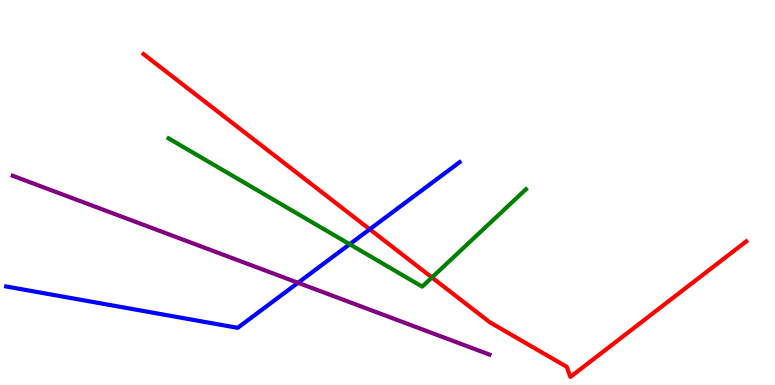[{'lines': ['blue', 'red'], 'intersections': [{'x': 4.77, 'y': 4.04}]}, {'lines': ['green', 'red'], 'intersections': [{'x': 5.57, 'y': 2.79}]}, {'lines': ['purple', 'red'], 'intersections': []}, {'lines': ['blue', 'green'], 'intersections': [{'x': 4.51, 'y': 3.66}]}, {'lines': ['blue', 'purple'], 'intersections': [{'x': 3.85, 'y': 2.65}]}, {'lines': ['green', 'purple'], 'intersections': []}]